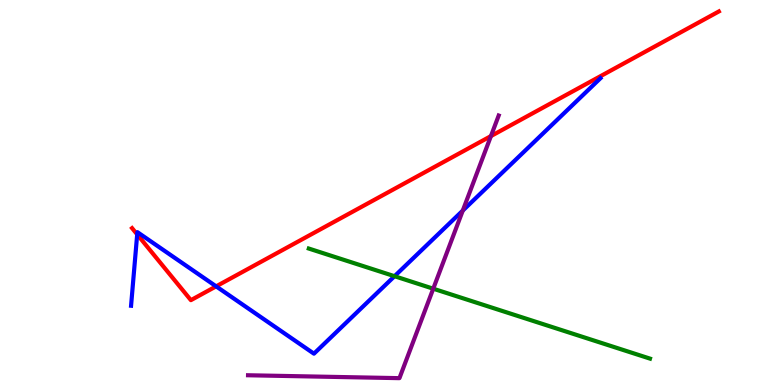[{'lines': ['blue', 'red'], 'intersections': [{'x': 1.77, 'y': 3.91}, {'x': 2.79, 'y': 2.56}]}, {'lines': ['green', 'red'], 'intersections': []}, {'lines': ['purple', 'red'], 'intersections': [{'x': 6.33, 'y': 6.47}]}, {'lines': ['blue', 'green'], 'intersections': [{'x': 5.09, 'y': 2.83}]}, {'lines': ['blue', 'purple'], 'intersections': [{'x': 5.97, 'y': 4.53}]}, {'lines': ['green', 'purple'], 'intersections': [{'x': 5.59, 'y': 2.5}]}]